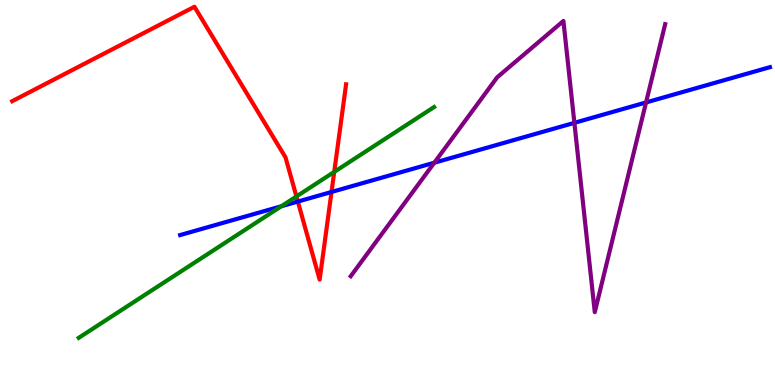[{'lines': ['blue', 'red'], 'intersections': [{'x': 3.84, 'y': 4.76}, {'x': 4.28, 'y': 5.01}]}, {'lines': ['green', 'red'], 'intersections': [{'x': 3.82, 'y': 4.9}, {'x': 4.31, 'y': 5.53}]}, {'lines': ['purple', 'red'], 'intersections': []}, {'lines': ['blue', 'green'], 'intersections': [{'x': 3.63, 'y': 4.64}]}, {'lines': ['blue', 'purple'], 'intersections': [{'x': 5.6, 'y': 5.77}, {'x': 7.41, 'y': 6.81}, {'x': 8.34, 'y': 7.34}]}, {'lines': ['green', 'purple'], 'intersections': []}]